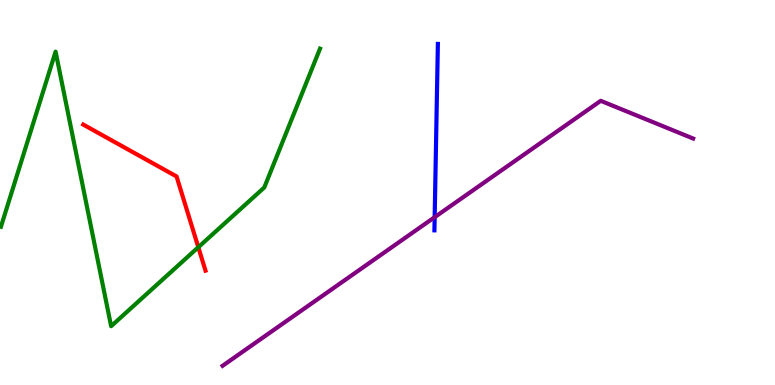[{'lines': ['blue', 'red'], 'intersections': []}, {'lines': ['green', 'red'], 'intersections': [{'x': 2.56, 'y': 3.58}]}, {'lines': ['purple', 'red'], 'intersections': []}, {'lines': ['blue', 'green'], 'intersections': []}, {'lines': ['blue', 'purple'], 'intersections': [{'x': 5.61, 'y': 4.36}]}, {'lines': ['green', 'purple'], 'intersections': []}]